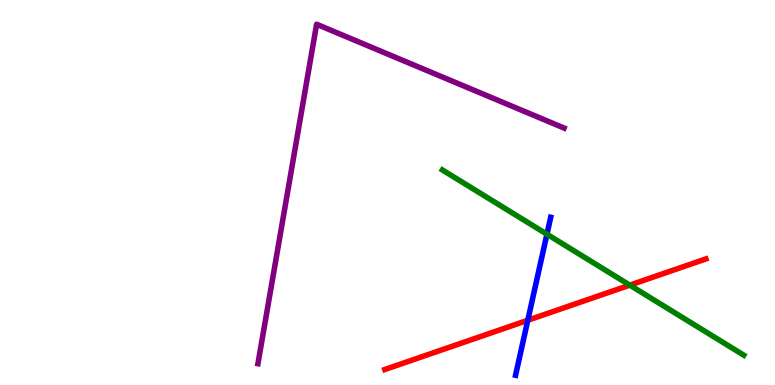[{'lines': ['blue', 'red'], 'intersections': [{'x': 6.81, 'y': 1.68}]}, {'lines': ['green', 'red'], 'intersections': [{'x': 8.13, 'y': 2.59}]}, {'lines': ['purple', 'red'], 'intersections': []}, {'lines': ['blue', 'green'], 'intersections': [{'x': 7.06, 'y': 3.92}]}, {'lines': ['blue', 'purple'], 'intersections': []}, {'lines': ['green', 'purple'], 'intersections': []}]